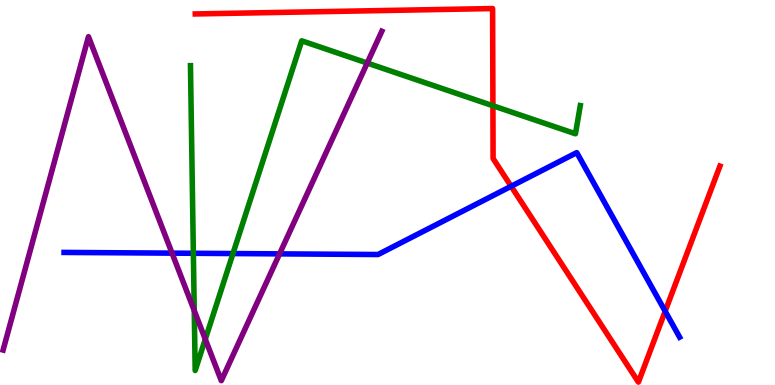[{'lines': ['blue', 'red'], 'intersections': [{'x': 6.6, 'y': 5.16}, {'x': 8.58, 'y': 1.92}]}, {'lines': ['green', 'red'], 'intersections': [{'x': 6.36, 'y': 7.25}]}, {'lines': ['purple', 'red'], 'intersections': []}, {'lines': ['blue', 'green'], 'intersections': [{'x': 2.5, 'y': 3.42}, {'x': 3.01, 'y': 3.41}]}, {'lines': ['blue', 'purple'], 'intersections': [{'x': 2.22, 'y': 3.42}, {'x': 3.61, 'y': 3.41}]}, {'lines': ['green', 'purple'], 'intersections': [{'x': 2.51, 'y': 1.93}, {'x': 2.65, 'y': 1.19}, {'x': 4.74, 'y': 8.36}]}]